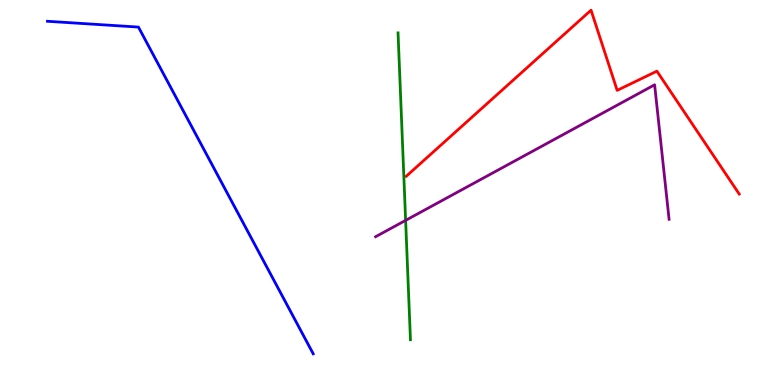[{'lines': ['blue', 'red'], 'intersections': []}, {'lines': ['green', 'red'], 'intersections': []}, {'lines': ['purple', 'red'], 'intersections': []}, {'lines': ['blue', 'green'], 'intersections': []}, {'lines': ['blue', 'purple'], 'intersections': []}, {'lines': ['green', 'purple'], 'intersections': [{'x': 5.23, 'y': 4.28}]}]